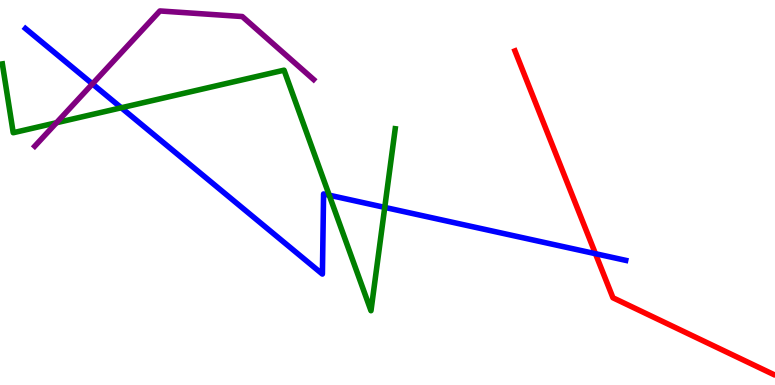[{'lines': ['blue', 'red'], 'intersections': [{'x': 7.68, 'y': 3.41}]}, {'lines': ['green', 'red'], 'intersections': []}, {'lines': ['purple', 'red'], 'intersections': []}, {'lines': ['blue', 'green'], 'intersections': [{'x': 1.56, 'y': 7.2}, {'x': 4.25, 'y': 4.93}, {'x': 4.96, 'y': 4.61}]}, {'lines': ['blue', 'purple'], 'intersections': [{'x': 1.19, 'y': 7.82}]}, {'lines': ['green', 'purple'], 'intersections': [{'x': 0.729, 'y': 6.81}]}]